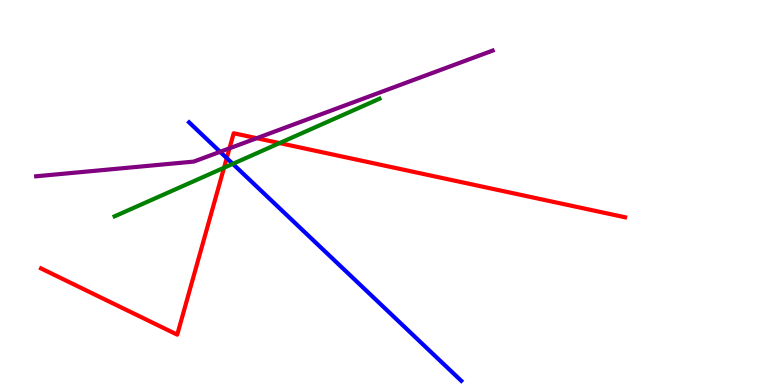[{'lines': ['blue', 'red'], 'intersections': [{'x': 2.93, 'y': 5.89}]}, {'lines': ['green', 'red'], 'intersections': [{'x': 2.89, 'y': 5.64}, {'x': 3.61, 'y': 6.28}]}, {'lines': ['purple', 'red'], 'intersections': [{'x': 2.96, 'y': 6.15}, {'x': 3.31, 'y': 6.41}]}, {'lines': ['blue', 'green'], 'intersections': [{'x': 3.0, 'y': 5.74}]}, {'lines': ['blue', 'purple'], 'intersections': [{'x': 2.84, 'y': 6.06}]}, {'lines': ['green', 'purple'], 'intersections': []}]